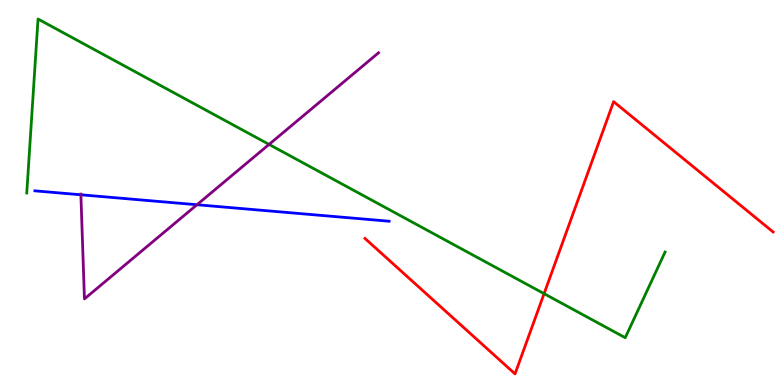[{'lines': ['blue', 'red'], 'intersections': []}, {'lines': ['green', 'red'], 'intersections': [{'x': 7.02, 'y': 2.37}]}, {'lines': ['purple', 'red'], 'intersections': []}, {'lines': ['blue', 'green'], 'intersections': []}, {'lines': ['blue', 'purple'], 'intersections': [{'x': 1.04, 'y': 4.94}, {'x': 2.54, 'y': 4.68}]}, {'lines': ['green', 'purple'], 'intersections': [{'x': 3.47, 'y': 6.25}]}]